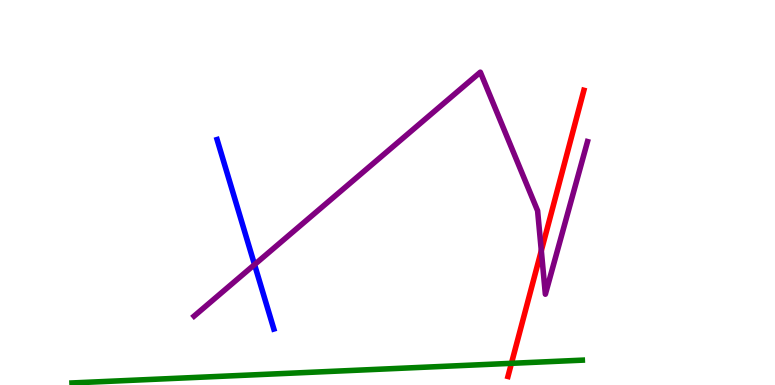[{'lines': ['blue', 'red'], 'intersections': []}, {'lines': ['green', 'red'], 'intersections': [{'x': 6.6, 'y': 0.563}]}, {'lines': ['purple', 'red'], 'intersections': [{'x': 6.98, 'y': 3.49}]}, {'lines': ['blue', 'green'], 'intersections': []}, {'lines': ['blue', 'purple'], 'intersections': [{'x': 3.28, 'y': 3.13}]}, {'lines': ['green', 'purple'], 'intersections': []}]